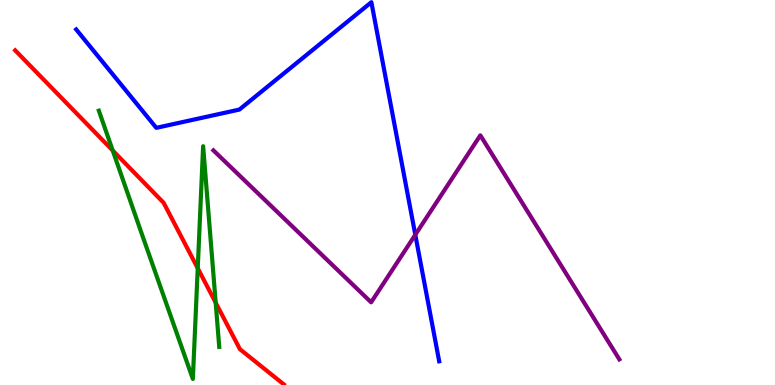[{'lines': ['blue', 'red'], 'intersections': []}, {'lines': ['green', 'red'], 'intersections': [{'x': 1.45, 'y': 6.09}, {'x': 2.55, 'y': 3.03}, {'x': 2.78, 'y': 2.14}]}, {'lines': ['purple', 'red'], 'intersections': []}, {'lines': ['blue', 'green'], 'intersections': []}, {'lines': ['blue', 'purple'], 'intersections': [{'x': 5.36, 'y': 3.9}]}, {'lines': ['green', 'purple'], 'intersections': []}]